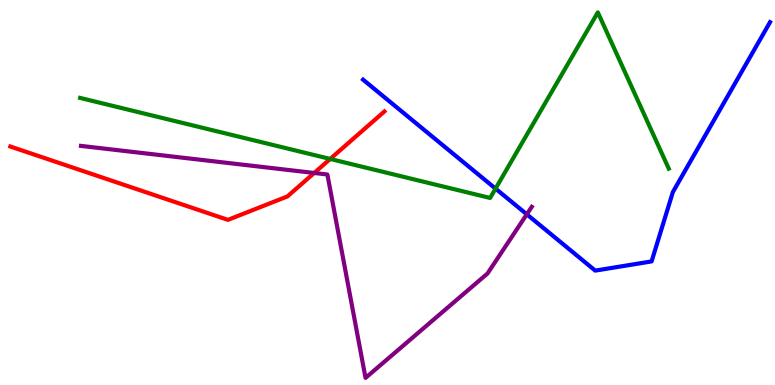[{'lines': ['blue', 'red'], 'intersections': []}, {'lines': ['green', 'red'], 'intersections': [{'x': 4.26, 'y': 5.87}]}, {'lines': ['purple', 'red'], 'intersections': [{'x': 4.05, 'y': 5.51}]}, {'lines': ['blue', 'green'], 'intersections': [{'x': 6.39, 'y': 5.1}]}, {'lines': ['blue', 'purple'], 'intersections': [{'x': 6.8, 'y': 4.43}]}, {'lines': ['green', 'purple'], 'intersections': []}]